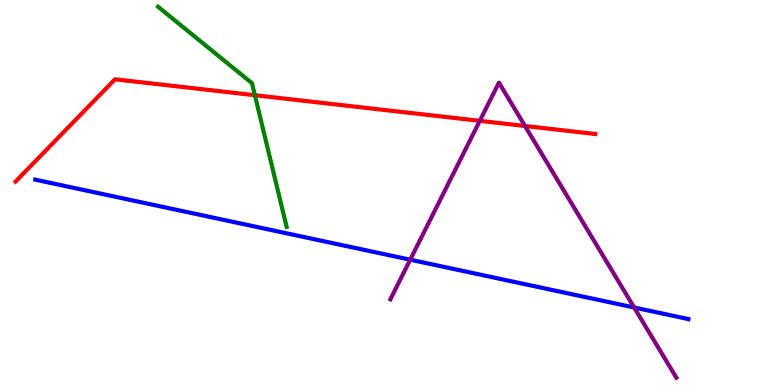[{'lines': ['blue', 'red'], 'intersections': []}, {'lines': ['green', 'red'], 'intersections': [{'x': 3.29, 'y': 7.53}]}, {'lines': ['purple', 'red'], 'intersections': [{'x': 6.19, 'y': 6.86}, {'x': 6.77, 'y': 6.73}]}, {'lines': ['blue', 'green'], 'intersections': []}, {'lines': ['blue', 'purple'], 'intersections': [{'x': 5.29, 'y': 3.25}, {'x': 8.18, 'y': 2.01}]}, {'lines': ['green', 'purple'], 'intersections': []}]